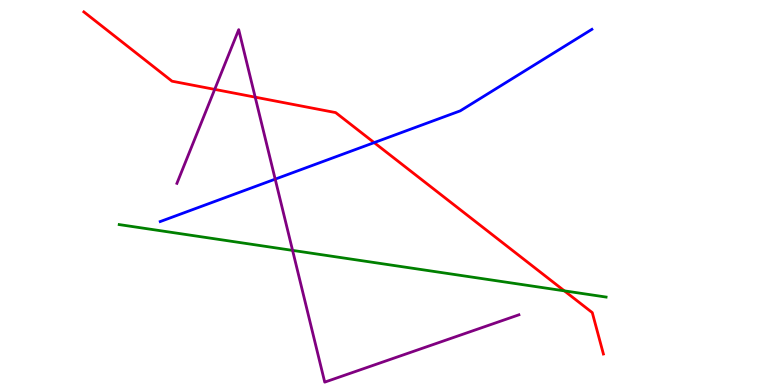[{'lines': ['blue', 'red'], 'intersections': [{'x': 4.83, 'y': 6.3}]}, {'lines': ['green', 'red'], 'intersections': [{'x': 7.28, 'y': 2.45}]}, {'lines': ['purple', 'red'], 'intersections': [{'x': 2.77, 'y': 7.68}, {'x': 3.29, 'y': 7.48}]}, {'lines': ['blue', 'green'], 'intersections': []}, {'lines': ['blue', 'purple'], 'intersections': [{'x': 3.55, 'y': 5.35}]}, {'lines': ['green', 'purple'], 'intersections': [{'x': 3.78, 'y': 3.5}]}]